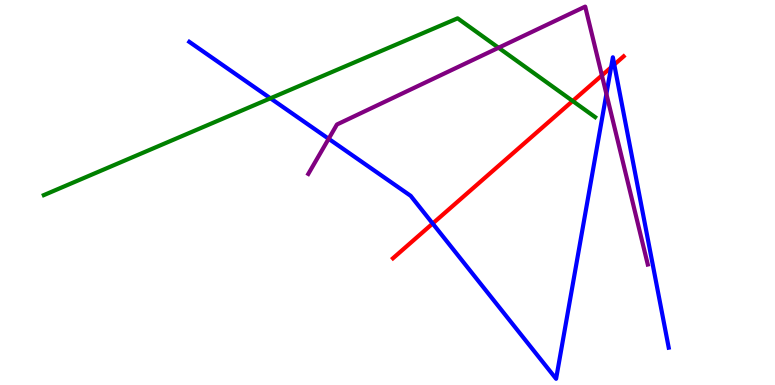[{'lines': ['blue', 'red'], 'intersections': [{'x': 5.58, 'y': 4.19}, {'x': 7.89, 'y': 8.25}, {'x': 7.93, 'y': 8.32}]}, {'lines': ['green', 'red'], 'intersections': [{'x': 7.39, 'y': 7.38}]}, {'lines': ['purple', 'red'], 'intersections': [{'x': 7.77, 'y': 8.04}]}, {'lines': ['blue', 'green'], 'intersections': [{'x': 3.49, 'y': 7.45}]}, {'lines': ['blue', 'purple'], 'intersections': [{'x': 4.24, 'y': 6.4}, {'x': 7.82, 'y': 7.56}]}, {'lines': ['green', 'purple'], 'intersections': [{'x': 6.43, 'y': 8.76}]}]